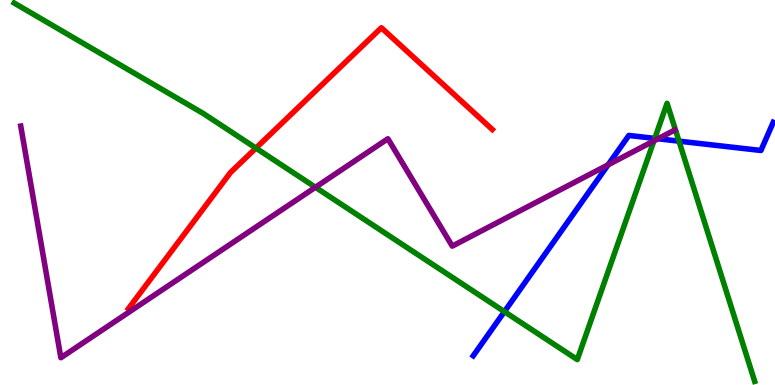[{'lines': ['blue', 'red'], 'intersections': []}, {'lines': ['green', 'red'], 'intersections': [{'x': 3.3, 'y': 6.15}]}, {'lines': ['purple', 'red'], 'intersections': []}, {'lines': ['blue', 'green'], 'intersections': [{'x': 6.51, 'y': 1.91}, {'x': 8.45, 'y': 6.41}, {'x': 8.76, 'y': 6.33}]}, {'lines': ['blue', 'purple'], 'intersections': [{'x': 7.85, 'y': 5.72}, {'x': 8.49, 'y': 6.4}]}, {'lines': ['green', 'purple'], 'intersections': [{'x': 4.07, 'y': 5.14}, {'x': 8.44, 'y': 6.34}]}]